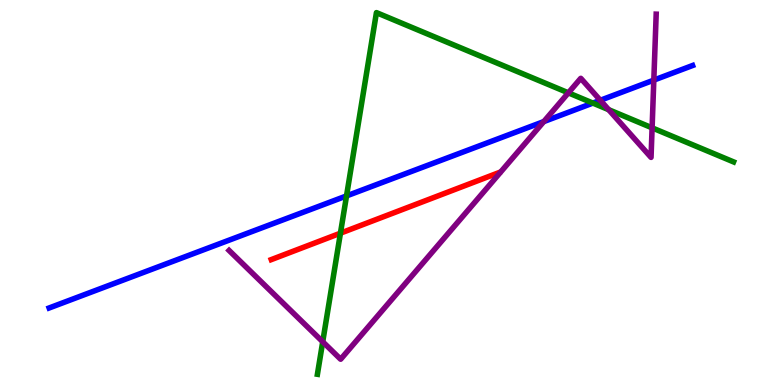[{'lines': ['blue', 'red'], 'intersections': []}, {'lines': ['green', 'red'], 'intersections': [{'x': 4.39, 'y': 3.94}]}, {'lines': ['purple', 'red'], 'intersections': []}, {'lines': ['blue', 'green'], 'intersections': [{'x': 4.47, 'y': 4.91}, {'x': 7.65, 'y': 7.32}]}, {'lines': ['blue', 'purple'], 'intersections': [{'x': 7.02, 'y': 6.84}, {'x': 7.75, 'y': 7.4}, {'x': 8.44, 'y': 7.92}]}, {'lines': ['green', 'purple'], 'intersections': [{'x': 4.16, 'y': 1.12}, {'x': 7.33, 'y': 7.59}, {'x': 7.85, 'y': 7.15}, {'x': 8.41, 'y': 6.68}]}]